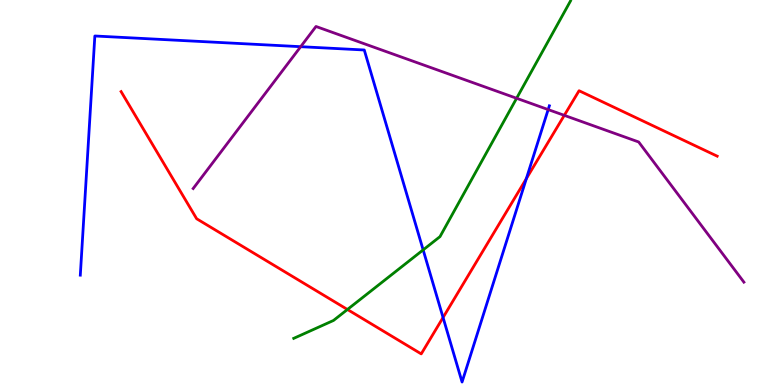[{'lines': ['blue', 'red'], 'intersections': [{'x': 5.72, 'y': 1.75}, {'x': 6.79, 'y': 5.36}]}, {'lines': ['green', 'red'], 'intersections': [{'x': 4.48, 'y': 1.96}]}, {'lines': ['purple', 'red'], 'intersections': [{'x': 7.28, 'y': 7.0}]}, {'lines': ['blue', 'green'], 'intersections': [{'x': 5.46, 'y': 3.51}]}, {'lines': ['blue', 'purple'], 'intersections': [{'x': 3.88, 'y': 8.79}, {'x': 7.07, 'y': 7.15}]}, {'lines': ['green', 'purple'], 'intersections': [{'x': 6.67, 'y': 7.45}]}]